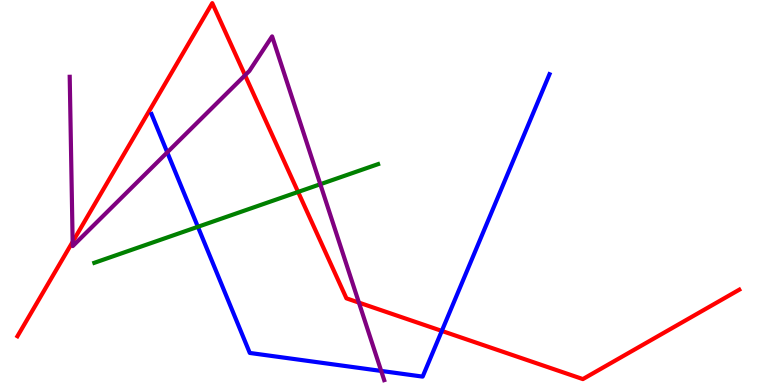[{'lines': ['blue', 'red'], 'intersections': [{'x': 5.7, 'y': 1.4}]}, {'lines': ['green', 'red'], 'intersections': [{'x': 3.85, 'y': 5.01}]}, {'lines': ['purple', 'red'], 'intersections': [{'x': 0.937, 'y': 3.72}, {'x': 3.16, 'y': 8.05}, {'x': 4.63, 'y': 2.14}]}, {'lines': ['blue', 'green'], 'intersections': [{'x': 2.55, 'y': 4.11}]}, {'lines': ['blue', 'purple'], 'intersections': [{'x': 2.16, 'y': 6.04}, {'x': 4.92, 'y': 0.365}]}, {'lines': ['green', 'purple'], 'intersections': [{'x': 4.13, 'y': 5.21}]}]